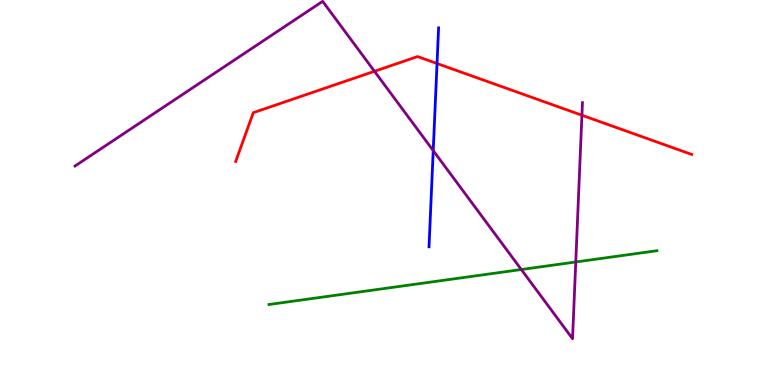[{'lines': ['blue', 'red'], 'intersections': [{'x': 5.64, 'y': 8.35}]}, {'lines': ['green', 'red'], 'intersections': []}, {'lines': ['purple', 'red'], 'intersections': [{'x': 4.83, 'y': 8.15}, {'x': 7.51, 'y': 7.01}]}, {'lines': ['blue', 'green'], 'intersections': []}, {'lines': ['blue', 'purple'], 'intersections': [{'x': 5.59, 'y': 6.09}]}, {'lines': ['green', 'purple'], 'intersections': [{'x': 6.73, 'y': 3.0}, {'x': 7.43, 'y': 3.2}]}]